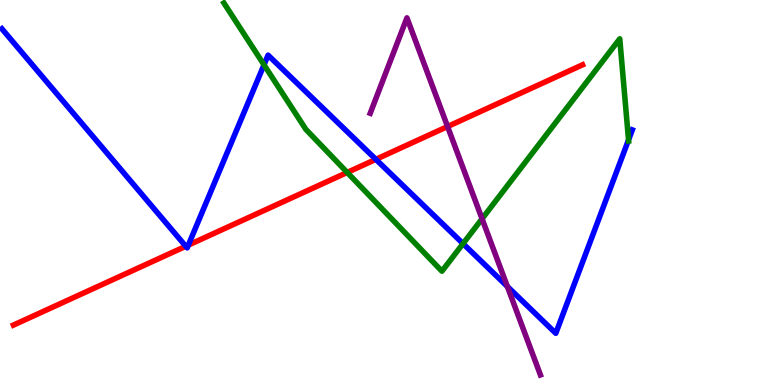[{'lines': ['blue', 'red'], 'intersections': [{'x': 2.4, 'y': 3.6}, {'x': 2.43, 'y': 3.63}, {'x': 4.85, 'y': 5.86}]}, {'lines': ['green', 'red'], 'intersections': [{'x': 4.48, 'y': 5.52}]}, {'lines': ['purple', 'red'], 'intersections': [{'x': 5.78, 'y': 6.71}]}, {'lines': ['blue', 'green'], 'intersections': [{'x': 3.41, 'y': 8.32}, {'x': 5.97, 'y': 3.67}, {'x': 8.11, 'y': 6.36}]}, {'lines': ['blue', 'purple'], 'intersections': [{'x': 6.55, 'y': 2.56}]}, {'lines': ['green', 'purple'], 'intersections': [{'x': 6.22, 'y': 4.32}]}]